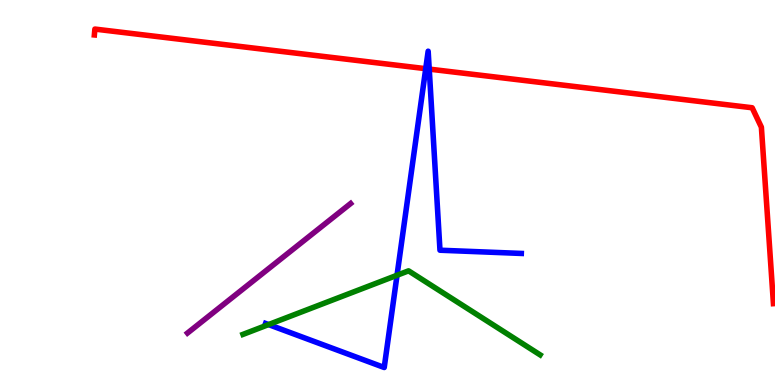[{'lines': ['blue', 'red'], 'intersections': [{'x': 5.49, 'y': 8.22}, {'x': 5.54, 'y': 8.21}]}, {'lines': ['green', 'red'], 'intersections': []}, {'lines': ['purple', 'red'], 'intersections': []}, {'lines': ['blue', 'green'], 'intersections': [{'x': 3.47, 'y': 1.57}, {'x': 5.12, 'y': 2.85}]}, {'lines': ['blue', 'purple'], 'intersections': []}, {'lines': ['green', 'purple'], 'intersections': []}]